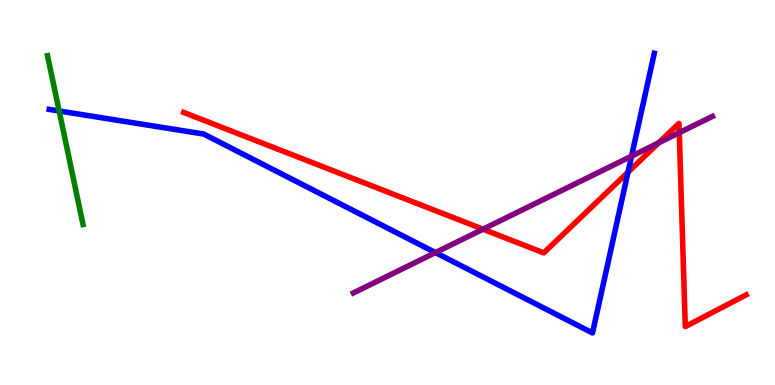[{'lines': ['blue', 'red'], 'intersections': [{'x': 8.1, 'y': 5.53}]}, {'lines': ['green', 'red'], 'intersections': []}, {'lines': ['purple', 'red'], 'intersections': [{'x': 6.23, 'y': 4.05}, {'x': 8.5, 'y': 6.29}, {'x': 8.76, 'y': 6.55}]}, {'lines': ['blue', 'green'], 'intersections': [{'x': 0.763, 'y': 7.12}]}, {'lines': ['blue', 'purple'], 'intersections': [{'x': 5.62, 'y': 3.44}, {'x': 8.15, 'y': 5.94}]}, {'lines': ['green', 'purple'], 'intersections': []}]